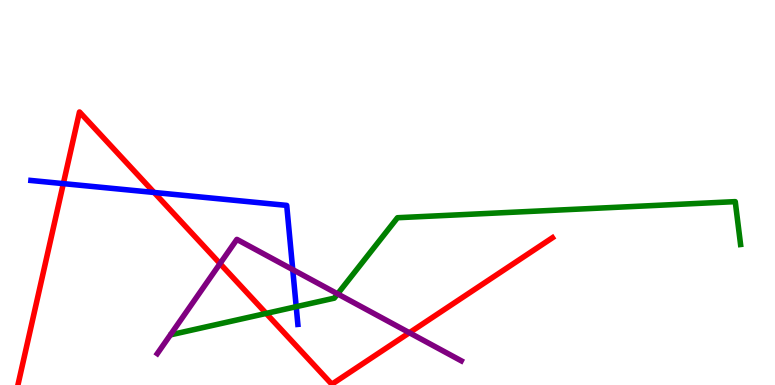[{'lines': ['blue', 'red'], 'intersections': [{'x': 0.817, 'y': 5.23}, {'x': 1.99, 'y': 5.0}]}, {'lines': ['green', 'red'], 'intersections': [{'x': 3.43, 'y': 1.86}]}, {'lines': ['purple', 'red'], 'intersections': [{'x': 2.84, 'y': 3.15}, {'x': 5.28, 'y': 1.36}]}, {'lines': ['blue', 'green'], 'intersections': [{'x': 3.82, 'y': 2.03}]}, {'lines': ['blue', 'purple'], 'intersections': [{'x': 3.78, 'y': 3.0}]}, {'lines': ['green', 'purple'], 'intersections': [{'x': 4.36, 'y': 2.37}]}]